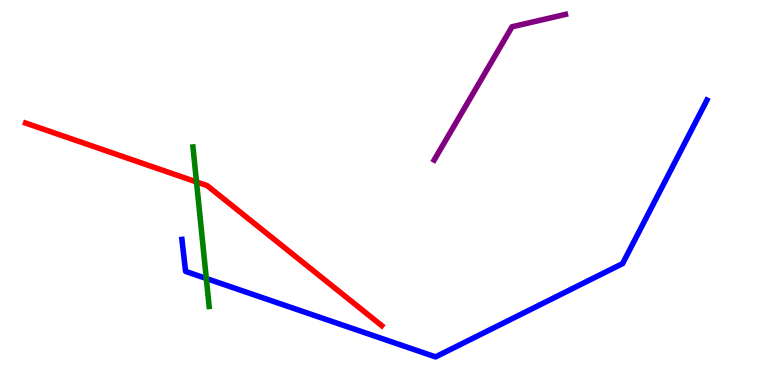[{'lines': ['blue', 'red'], 'intersections': []}, {'lines': ['green', 'red'], 'intersections': [{'x': 2.54, 'y': 5.27}]}, {'lines': ['purple', 'red'], 'intersections': []}, {'lines': ['blue', 'green'], 'intersections': [{'x': 2.66, 'y': 2.77}]}, {'lines': ['blue', 'purple'], 'intersections': []}, {'lines': ['green', 'purple'], 'intersections': []}]